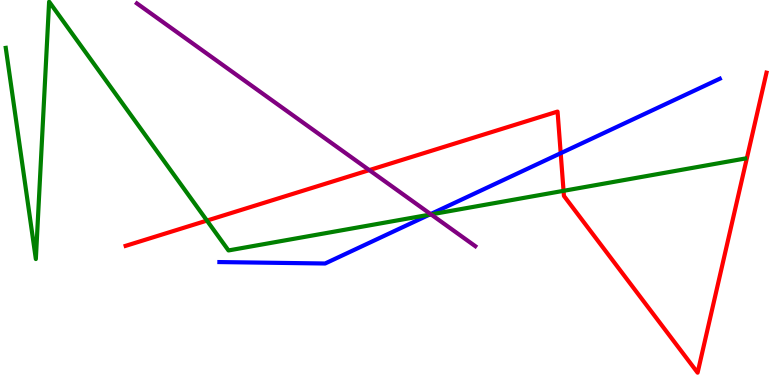[{'lines': ['blue', 'red'], 'intersections': [{'x': 7.23, 'y': 6.02}]}, {'lines': ['green', 'red'], 'intersections': [{'x': 2.67, 'y': 4.27}, {'x': 7.27, 'y': 5.04}]}, {'lines': ['purple', 'red'], 'intersections': [{'x': 4.77, 'y': 5.58}]}, {'lines': ['blue', 'green'], 'intersections': [{'x': 5.54, 'y': 4.42}]}, {'lines': ['blue', 'purple'], 'intersections': [{'x': 5.56, 'y': 4.44}]}, {'lines': ['green', 'purple'], 'intersections': [{'x': 5.56, 'y': 4.43}]}]